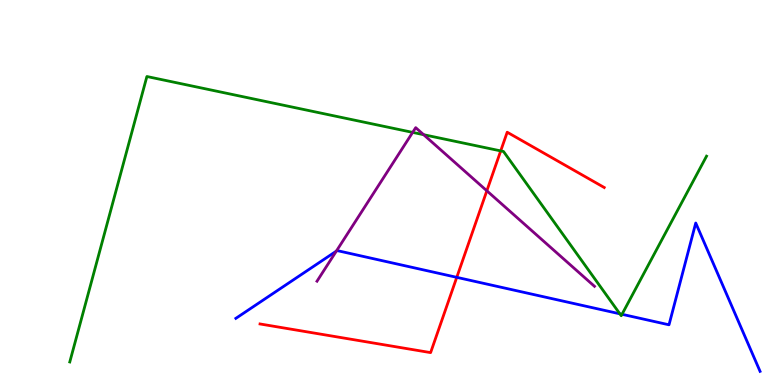[{'lines': ['blue', 'red'], 'intersections': [{'x': 5.89, 'y': 2.8}]}, {'lines': ['green', 'red'], 'intersections': [{'x': 6.46, 'y': 6.08}]}, {'lines': ['purple', 'red'], 'intersections': [{'x': 6.28, 'y': 5.04}]}, {'lines': ['blue', 'green'], 'intersections': [{'x': 8.0, 'y': 1.85}, {'x': 8.03, 'y': 1.84}]}, {'lines': ['blue', 'purple'], 'intersections': [{'x': 4.34, 'y': 3.48}]}, {'lines': ['green', 'purple'], 'intersections': [{'x': 5.32, 'y': 6.56}, {'x': 5.47, 'y': 6.5}]}]